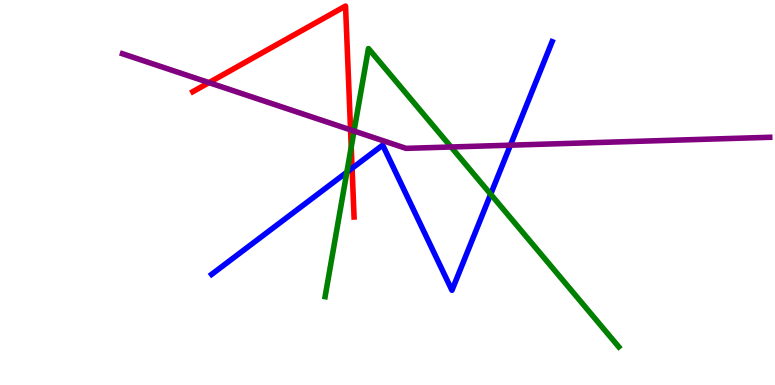[{'lines': ['blue', 'red'], 'intersections': [{'x': 4.54, 'y': 5.63}]}, {'lines': ['green', 'red'], 'intersections': [{'x': 4.53, 'y': 6.18}]}, {'lines': ['purple', 'red'], 'intersections': [{'x': 2.7, 'y': 7.85}, {'x': 4.52, 'y': 6.63}]}, {'lines': ['blue', 'green'], 'intersections': [{'x': 4.48, 'y': 5.53}, {'x': 6.33, 'y': 4.96}]}, {'lines': ['blue', 'purple'], 'intersections': [{'x': 6.59, 'y': 6.23}]}, {'lines': ['green', 'purple'], 'intersections': [{'x': 4.57, 'y': 6.6}, {'x': 5.82, 'y': 6.18}]}]